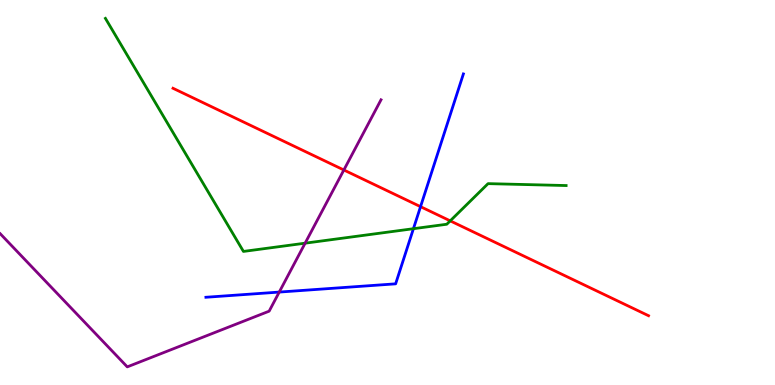[{'lines': ['blue', 'red'], 'intersections': [{'x': 5.43, 'y': 4.63}]}, {'lines': ['green', 'red'], 'intersections': [{'x': 5.81, 'y': 4.26}]}, {'lines': ['purple', 'red'], 'intersections': [{'x': 4.44, 'y': 5.58}]}, {'lines': ['blue', 'green'], 'intersections': [{'x': 5.33, 'y': 4.06}]}, {'lines': ['blue', 'purple'], 'intersections': [{'x': 3.6, 'y': 2.41}]}, {'lines': ['green', 'purple'], 'intersections': [{'x': 3.94, 'y': 3.68}]}]